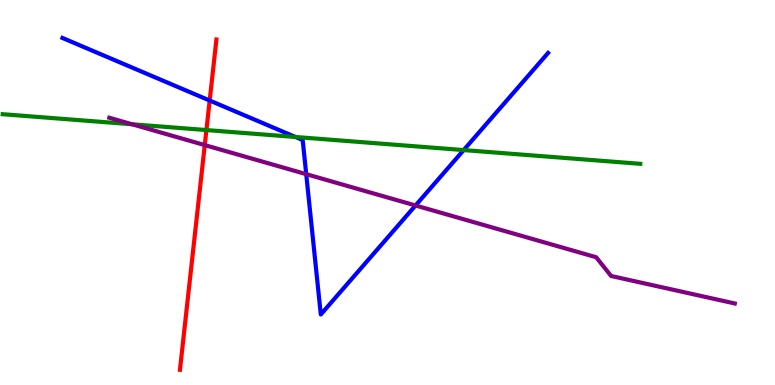[{'lines': ['blue', 'red'], 'intersections': [{'x': 2.71, 'y': 7.39}]}, {'lines': ['green', 'red'], 'intersections': [{'x': 2.66, 'y': 6.62}]}, {'lines': ['purple', 'red'], 'intersections': [{'x': 2.64, 'y': 6.23}]}, {'lines': ['blue', 'green'], 'intersections': [{'x': 3.81, 'y': 6.44}, {'x': 5.98, 'y': 6.1}]}, {'lines': ['blue', 'purple'], 'intersections': [{'x': 3.95, 'y': 5.48}, {'x': 5.36, 'y': 4.66}]}, {'lines': ['green', 'purple'], 'intersections': [{'x': 1.7, 'y': 6.77}]}]